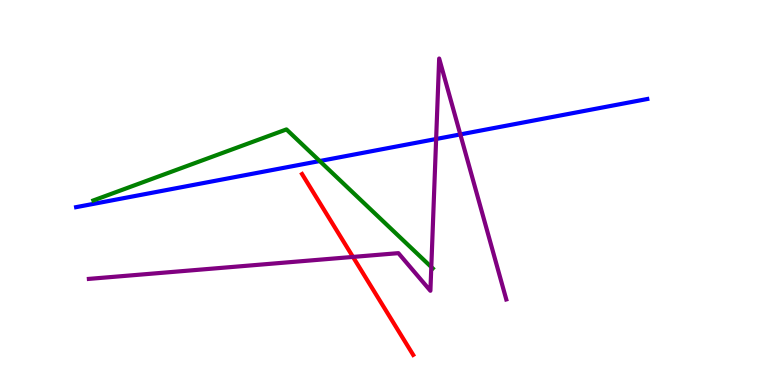[{'lines': ['blue', 'red'], 'intersections': []}, {'lines': ['green', 'red'], 'intersections': []}, {'lines': ['purple', 'red'], 'intersections': [{'x': 4.55, 'y': 3.33}]}, {'lines': ['blue', 'green'], 'intersections': [{'x': 4.13, 'y': 5.82}]}, {'lines': ['blue', 'purple'], 'intersections': [{'x': 5.63, 'y': 6.39}, {'x': 5.94, 'y': 6.51}]}, {'lines': ['green', 'purple'], 'intersections': [{'x': 5.57, 'y': 3.06}]}]